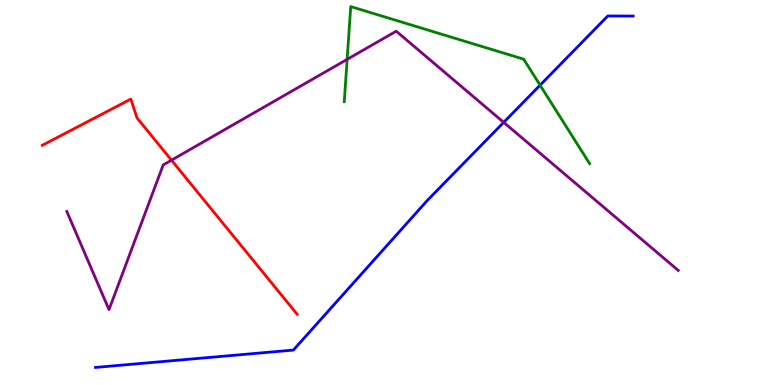[{'lines': ['blue', 'red'], 'intersections': []}, {'lines': ['green', 'red'], 'intersections': []}, {'lines': ['purple', 'red'], 'intersections': [{'x': 2.21, 'y': 5.84}]}, {'lines': ['blue', 'green'], 'intersections': [{'x': 6.97, 'y': 7.79}]}, {'lines': ['blue', 'purple'], 'intersections': [{'x': 6.5, 'y': 6.82}]}, {'lines': ['green', 'purple'], 'intersections': [{'x': 4.48, 'y': 8.46}]}]